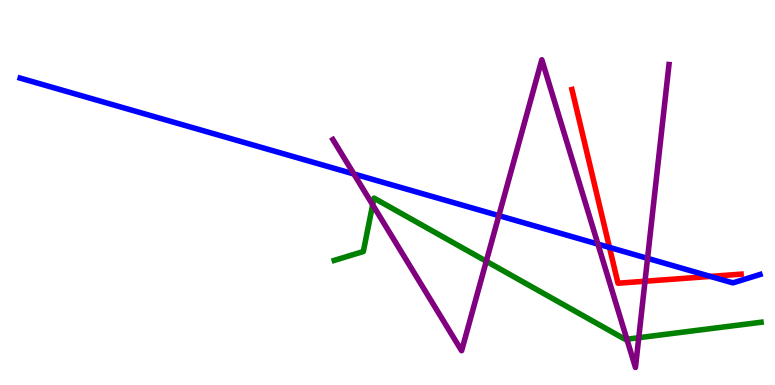[{'lines': ['blue', 'red'], 'intersections': [{'x': 7.86, 'y': 3.57}, {'x': 9.17, 'y': 2.82}]}, {'lines': ['green', 'red'], 'intersections': []}, {'lines': ['purple', 'red'], 'intersections': [{'x': 8.32, 'y': 2.7}]}, {'lines': ['blue', 'green'], 'intersections': []}, {'lines': ['blue', 'purple'], 'intersections': [{'x': 4.57, 'y': 5.48}, {'x': 6.44, 'y': 4.4}, {'x': 7.72, 'y': 3.66}, {'x': 8.36, 'y': 3.29}]}, {'lines': ['green', 'purple'], 'intersections': [{'x': 4.81, 'y': 4.68}, {'x': 6.27, 'y': 3.21}, {'x': 8.09, 'y': 1.19}, {'x': 8.24, 'y': 1.23}]}]